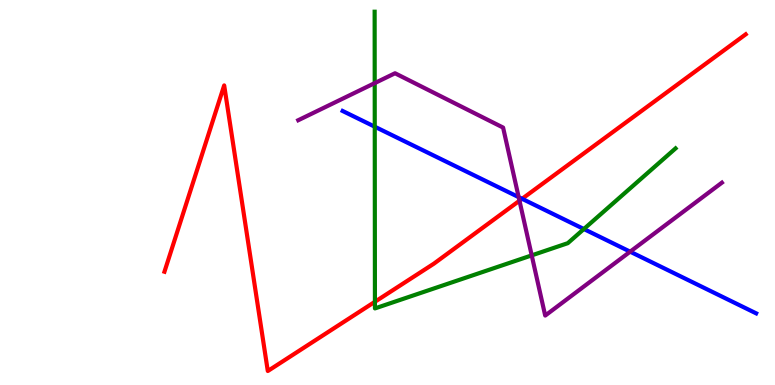[{'lines': ['blue', 'red'], 'intersections': [{'x': 6.74, 'y': 4.84}]}, {'lines': ['green', 'red'], 'intersections': [{'x': 4.84, 'y': 2.16}]}, {'lines': ['purple', 'red'], 'intersections': [{'x': 6.7, 'y': 4.79}]}, {'lines': ['blue', 'green'], 'intersections': [{'x': 4.84, 'y': 6.71}, {'x': 7.53, 'y': 4.05}]}, {'lines': ['blue', 'purple'], 'intersections': [{'x': 6.69, 'y': 4.88}, {'x': 8.13, 'y': 3.46}]}, {'lines': ['green', 'purple'], 'intersections': [{'x': 4.83, 'y': 7.84}, {'x': 6.86, 'y': 3.37}]}]